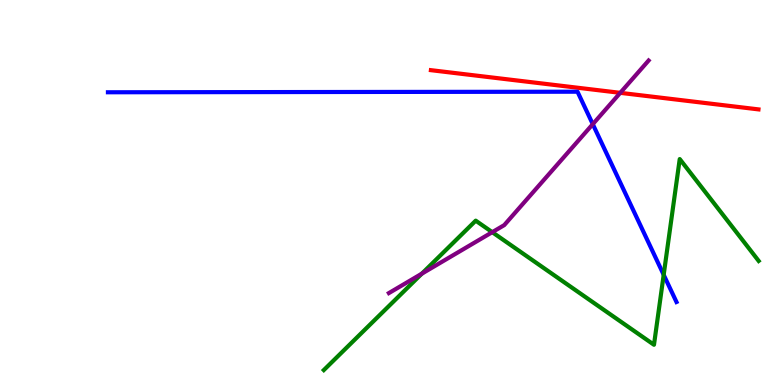[{'lines': ['blue', 'red'], 'intersections': []}, {'lines': ['green', 'red'], 'intersections': []}, {'lines': ['purple', 'red'], 'intersections': [{'x': 8.0, 'y': 7.59}]}, {'lines': ['blue', 'green'], 'intersections': [{'x': 8.56, 'y': 2.86}]}, {'lines': ['blue', 'purple'], 'intersections': [{'x': 7.65, 'y': 6.77}]}, {'lines': ['green', 'purple'], 'intersections': [{'x': 5.44, 'y': 2.89}, {'x': 6.35, 'y': 3.97}]}]